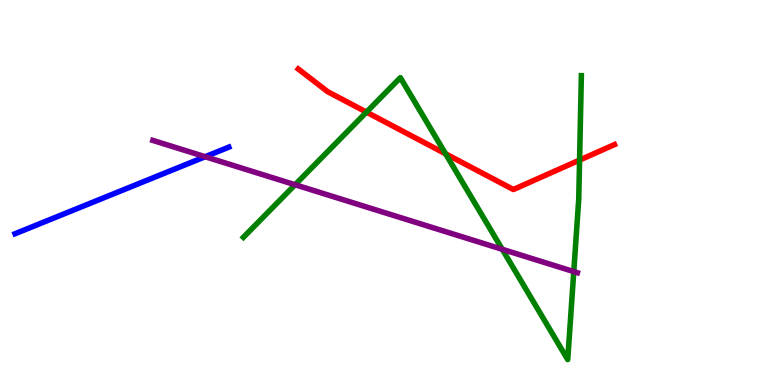[{'lines': ['blue', 'red'], 'intersections': []}, {'lines': ['green', 'red'], 'intersections': [{'x': 4.73, 'y': 7.09}, {'x': 5.75, 'y': 6.01}, {'x': 7.48, 'y': 5.84}]}, {'lines': ['purple', 'red'], 'intersections': []}, {'lines': ['blue', 'green'], 'intersections': []}, {'lines': ['blue', 'purple'], 'intersections': [{'x': 2.65, 'y': 5.93}]}, {'lines': ['green', 'purple'], 'intersections': [{'x': 3.81, 'y': 5.2}, {'x': 6.48, 'y': 3.52}, {'x': 7.4, 'y': 2.95}]}]